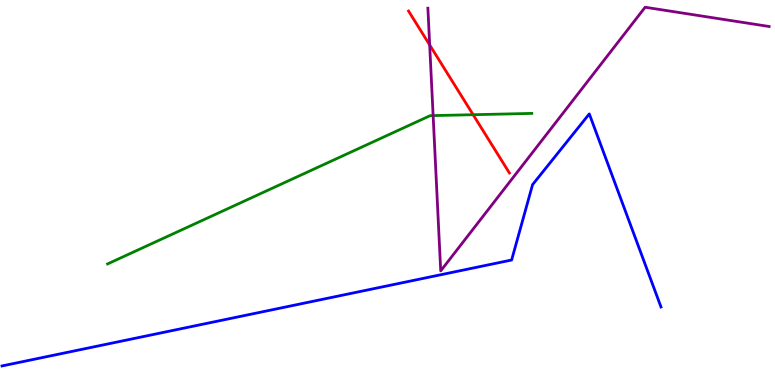[{'lines': ['blue', 'red'], 'intersections': []}, {'lines': ['green', 'red'], 'intersections': [{'x': 6.1, 'y': 7.02}]}, {'lines': ['purple', 'red'], 'intersections': [{'x': 5.54, 'y': 8.83}]}, {'lines': ['blue', 'green'], 'intersections': []}, {'lines': ['blue', 'purple'], 'intersections': []}, {'lines': ['green', 'purple'], 'intersections': [{'x': 5.59, 'y': 7.0}]}]